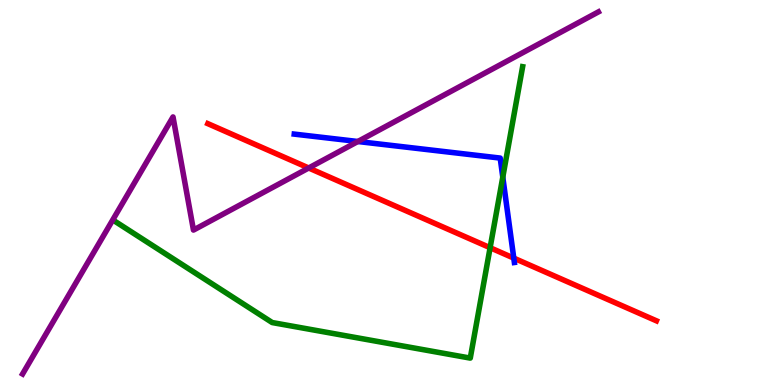[{'lines': ['blue', 'red'], 'intersections': [{'x': 6.63, 'y': 3.3}]}, {'lines': ['green', 'red'], 'intersections': [{'x': 6.32, 'y': 3.57}]}, {'lines': ['purple', 'red'], 'intersections': [{'x': 3.98, 'y': 5.64}]}, {'lines': ['blue', 'green'], 'intersections': [{'x': 6.49, 'y': 5.4}]}, {'lines': ['blue', 'purple'], 'intersections': [{'x': 4.62, 'y': 6.32}]}, {'lines': ['green', 'purple'], 'intersections': []}]